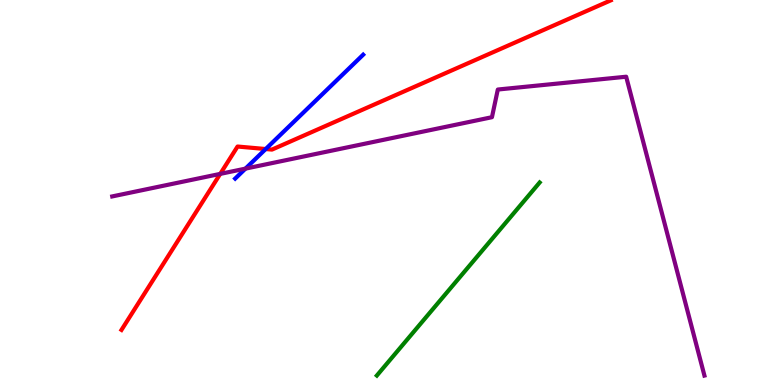[{'lines': ['blue', 'red'], 'intersections': [{'x': 3.43, 'y': 6.13}]}, {'lines': ['green', 'red'], 'intersections': []}, {'lines': ['purple', 'red'], 'intersections': [{'x': 2.84, 'y': 5.48}]}, {'lines': ['blue', 'green'], 'intersections': []}, {'lines': ['blue', 'purple'], 'intersections': [{'x': 3.17, 'y': 5.62}]}, {'lines': ['green', 'purple'], 'intersections': []}]